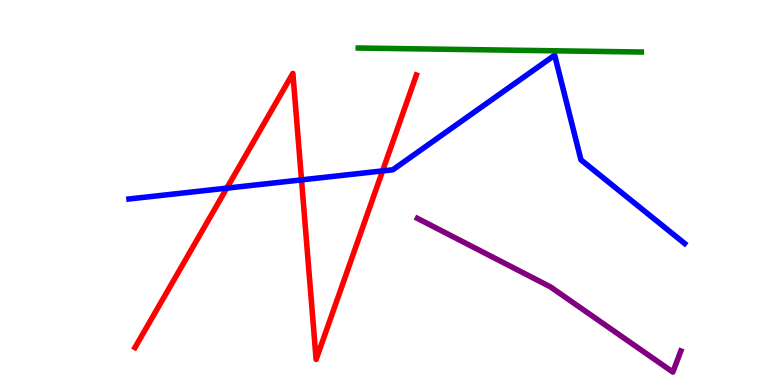[{'lines': ['blue', 'red'], 'intersections': [{'x': 2.93, 'y': 5.11}, {'x': 3.89, 'y': 5.33}, {'x': 4.94, 'y': 5.56}]}, {'lines': ['green', 'red'], 'intersections': []}, {'lines': ['purple', 'red'], 'intersections': []}, {'lines': ['blue', 'green'], 'intersections': []}, {'lines': ['blue', 'purple'], 'intersections': []}, {'lines': ['green', 'purple'], 'intersections': []}]